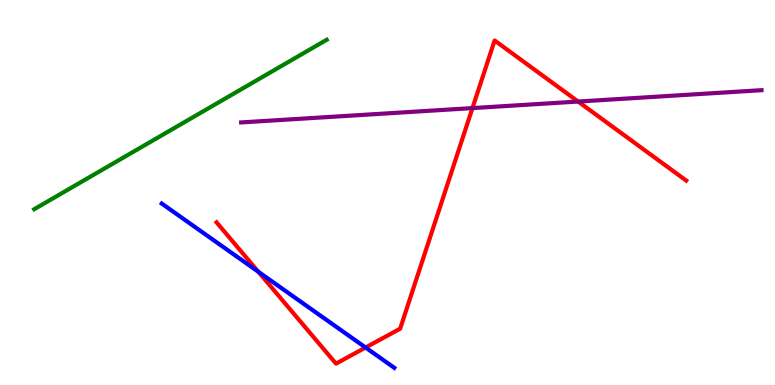[{'lines': ['blue', 'red'], 'intersections': [{'x': 3.33, 'y': 2.94}, {'x': 4.72, 'y': 0.973}]}, {'lines': ['green', 'red'], 'intersections': []}, {'lines': ['purple', 'red'], 'intersections': [{'x': 6.1, 'y': 7.19}, {'x': 7.46, 'y': 7.36}]}, {'lines': ['blue', 'green'], 'intersections': []}, {'lines': ['blue', 'purple'], 'intersections': []}, {'lines': ['green', 'purple'], 'intersections': []}]